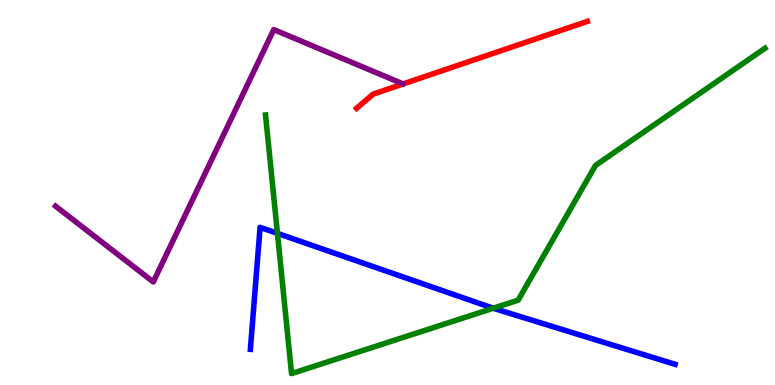[{'lines': ['blue', 'red'], 'intersections': []}, {'lines': ['green', 'red'], 'intersections': []}, {'lines': ['purple', 'red'], 'intersections': []}, {'lines': ['blue', 'green'], 'intersections': [{'x': 3.58, 'y': 3.94}, {'x': 6.36, 'y': 1.99}]}, {'lines': ['blue', 'purple'], 'intersections': []}, {'lines': ['green', 'purple'], 'intersections': []}]